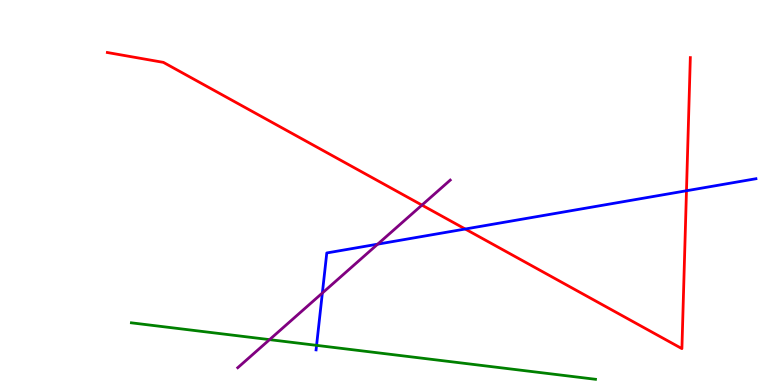[{'lines': ['blue', 'red'], 'intersections': [{'x': 6.0, 'y': 4.05}, {'x': 8.86, 'y': 5.05}]}, {'lines': ['green', 'red'], 'intersections': []}, {'lines': ['purple', 'red'], 'intersections': [{'x': 5.44, 'y': 4.67}]}, {'lines': ['blue', 'green'], 'intersections': [{'x': 4.08, 'y': 1.03}]}, {'lines': ['blue', 'purple'], 'intersections': [{'x': 4.16, 'y': 2.39}, {'x': 4.87, 'y': 3.66}]}, {'lines': ['green', 'purple'], 'intersections': [{'x': 3.48, 'y': 1.18}]}]